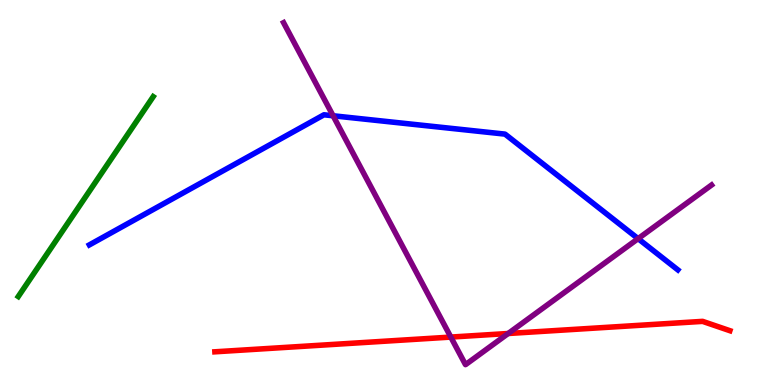[{'lines': ['blue', 'red'], 'intersections': []}, {'lines': ['green', 'red'], 'intersections': []}, {'lines': ['purple', 'red'], 'intersections': [{'x': 5.82, 'y': 1.24}, {'x': 6.56, 'y': 1.34}]}, {'lines': ['blue', 'green'], 'intersections': []}, {'lines': ['blue', 'purple'], 'intersections': [{'x': 4.3, 'y': 6.99}, {'x': 8.23, 'y': 3.8}]}, {'lines': ['green', 'purple'], 'intersections': []}]